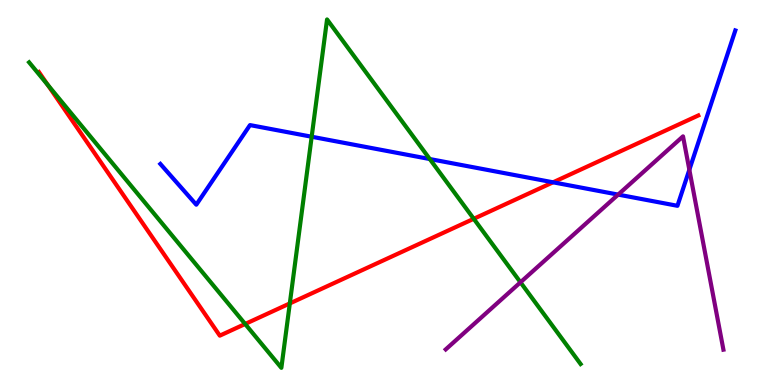[{'lines': ['blue', 'red'], 'intersections': [{'x': 7.14, 'y': 5.26}]}, {'lines': ['green', 'red'], 'intersections': [{'x': 0.616, 'y': 7.79}, {'x': 3.16, 'y': 1.58}, {'x': 3.74, 'y': 2.12}, {'x': 6.11, 'y': 4.32}]}, {'lines': ['purple', 'red'], 'intersections': []}, {'lines': ['blue', 'green'], 'intersections': [{'x': 4.02, 'y': 6.45}, {'x': 5.55, 'y': 5.87}]}, {'lines': ['blue', 'purple'], 'intersections': [{'x': 7.98, 'y': 4.95}, {'x': 8.89, 'y': 5.59}]}, {'lines': ['green', 'purple'], 'intersections': [{'x': 6.72, 'y': 2.67}]}]